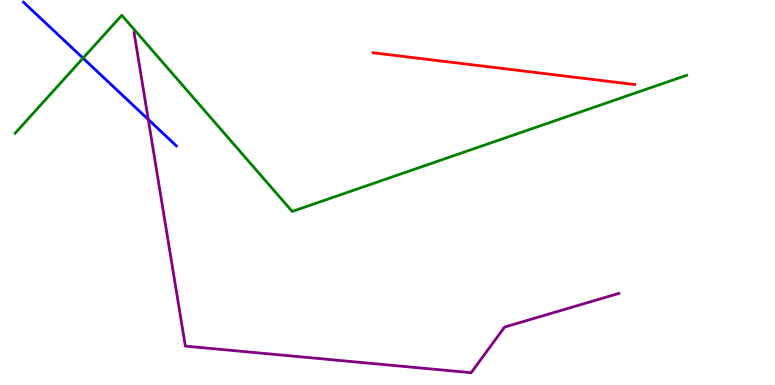[{'lines': ['blue', 'red'], 'intersections': []}, {'lines': ['green', 'red'], 'intersections': []}, {'lines': ['purple', 'red'], 'intersections': []}, {'lines': ['blue', 'green'], 'intersections': [{'x': 1.07, 'y': 8.49}]}, {'lines': ['blue', 'purple'], 'intersections': [{'x': 1.91, 'y': 6.9}]}, {'lines': ['green', 'purple'], 'intersections': []}]